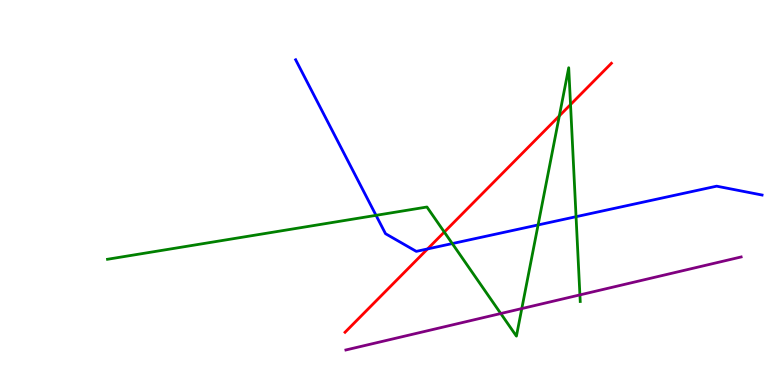[{'lines': ['blue', 'red'], 'intersections': [{'x': 5.52, 'y': 3.53}]}, {'lines': ['green', 'red'], 'intersections': [{'x': 5.73, 'y': 3.97}, {'x': 7.22, 'y': 6.99}, {'x': 7.36, 'y': 7.28}]}, {'lines': ['purple', 'red'], 'intersections': []}, {'lines': ['blue', 'green'], 'intersections': [{'x': 4.85, 'y': 4.41}, {'x': 5.84, 'y': 3.67}, {'x': 6.94, 'y': 4.16}, {'x': 7.43, 'y': 4.37}]}, {'lines': ['blue', 'purple'], 'intersections': []}, {'lines': ['green', 'purple'], 'intersections': [{'x': 6.46, 'y': 1.86}, {'x': 6.73, 'y': 1.99}, {'x': 7.48, 'y': 2.34}]}]